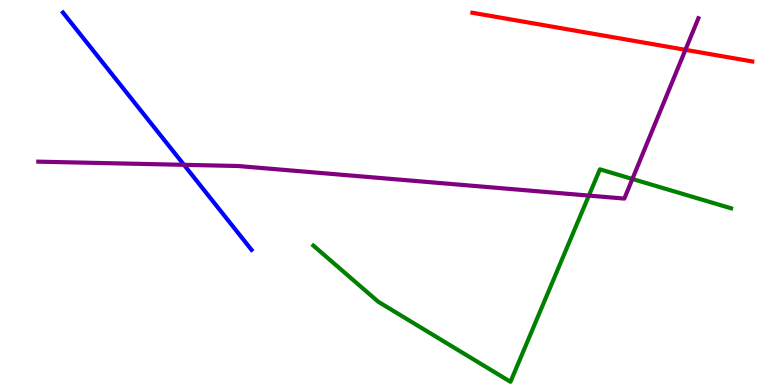[{'lines': ['blue', 'red'], 'intersections': []}, {'lines': ['green', 'red'], 'intersections': []}, {'lines': ['purple', 'red'], 'intersections': [{'x': 8.84, 'y': 8.71}]}, {'lines': ['blue', 'green'], 'intersections': []}, {'lines': ['blue', 'purple'], 'intersections': [{'x': 2.37, 'y': 5.72}]}, {'lines': ['green', 'purple'], 'intersections': [{'x': 7.6, 'y': 4.92}, {'x': 8.16, 'y': 5.35}]}]